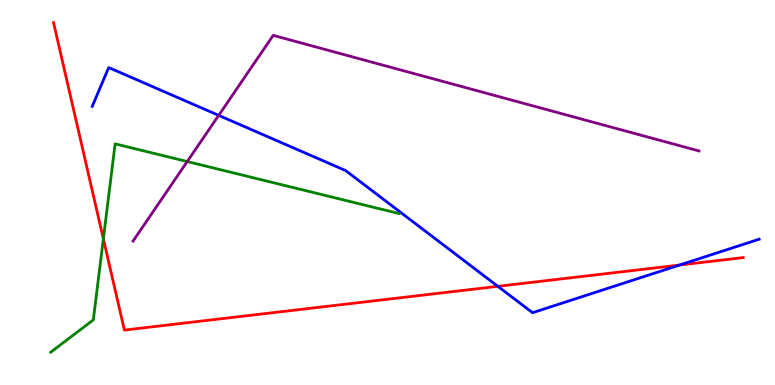[{'lines': ['blue', 'red'], 'intersections': [{'x': 6.42, 'y': 2.56}, {'x': 8.77, 'y': 3.12}]}, {'lines': ['green', 'red'], 'intersections': [{'x': 1.33, 'y': 3.8}]}, {'lines': ['purple', 'red'], 'intersections': []}, {'lines': ['blue', 'green'], 'intersections': []}, {'lines': ['blue', 'purple'], 'intersections': [{'x': 2.82, 'y': 7.0}]}, {'lines': ['green', 'purple'], 'intersections': [{'x': 2.42, 'y': 5.8}]}]